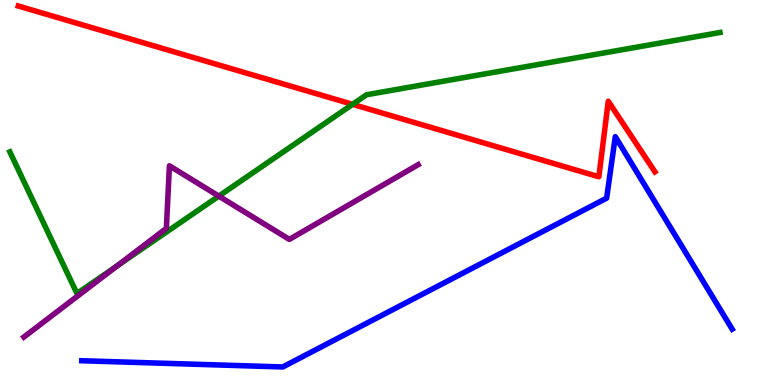[{'lines': ['blue', 'red'], 'intersections': []}, {'lines': ['green', 'red'], 'intersections': [{'x': 4.55, 'y': 7.29}]}, {'lines': ['purple', 'red'], 'intersections': []}, {'lines': ['blue', 'green'], 'intersections': []}, {'lines': ['blue', 'purple'], 'intersections': []}, {'lines': ['green', 'purple'], 'intersections': [{'x': 1.51, 'y': 3.1}, {'x': 2.82, 'y': 4.91}]}]